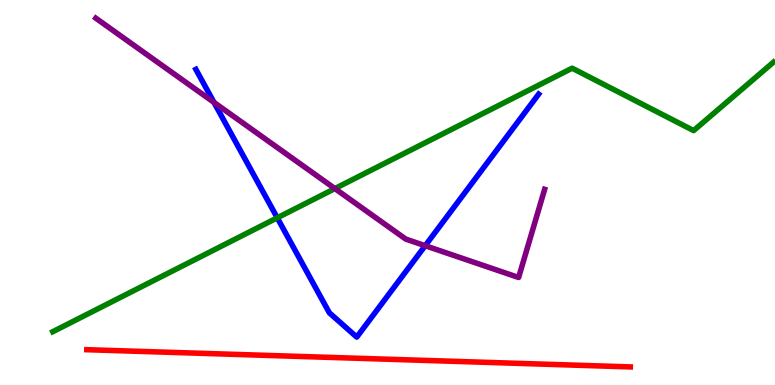[{'lines': ['blue', 'red'], 'intersections': []}, {'lines': ['green', 'red'], 'intersections': []}, {'lines': ['purple', 'red'], 'intersections': []}, {'lines': ['blue', 'green'], 'intersections': [{'x': 3.58, 'y': 4.34}]}, {'lines': ['blue', 'purple'], 'intersections': [{'x': 2.76, 'y': 7.34}, {'x': 5.49, 'y': 3.62}]}, {'lines': ['green', 'purple'], 'intersections': [{'x': 4.32, 'y': 5.1}]}]